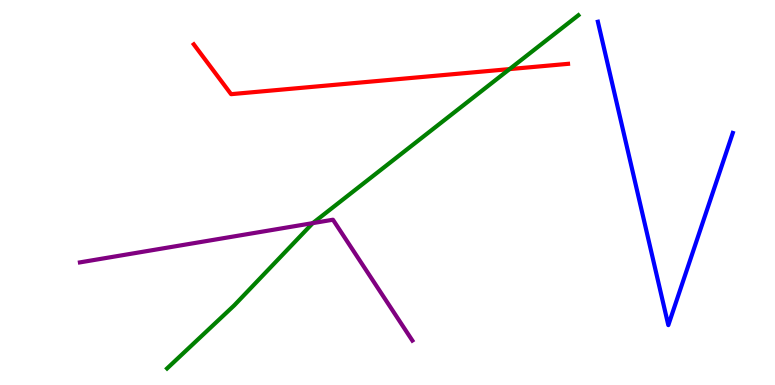[{'lines': ['blue', 'red'], 'intersections': []}, {'lines': ['green', 'red'], 'intersections': [{'x': 6.58, 'y': 8.21}]}, {'lines': ['purple', 'red'], 'intersections': []}, {'lines': ['blue', 'green'], 'intersections': []}, {'lines': ['blue', 'purple'], 'intersections': []}, {'lines': ['green', 'purple'], 'intersections': [{'x': 4.04, 'y': 4.2}]}]